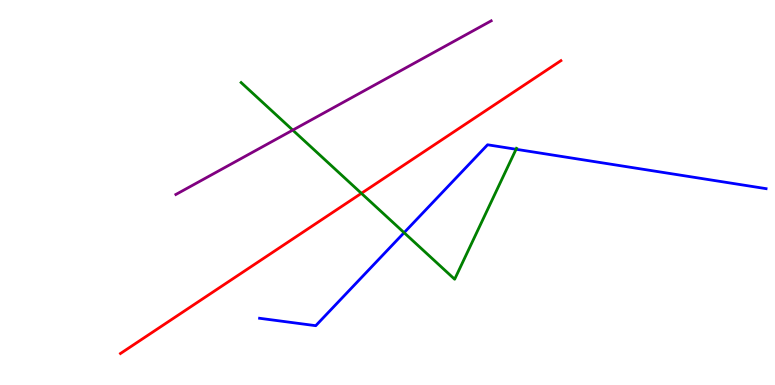[{'lines': ['blue', 'red'], 'intersections': []}, {'lines': ['green', 'red'], 'intersections': [{'x': 4.66, 'y': 4.98}]}, {'lines': ['purple', 'red'], 'intersections': []}, {'lines': ['blue', 'green'], 'intersections': [{'x': 5.21, 'y': 3.96}, {'x': 6.66, 'y': 6.12}]}, {'lines': ['blue', 'purple'], 'intersections': []}, {'lines': ['green', 'purple'], 'intersections': [{'x': 3.78, 'y': 6.62}]}]